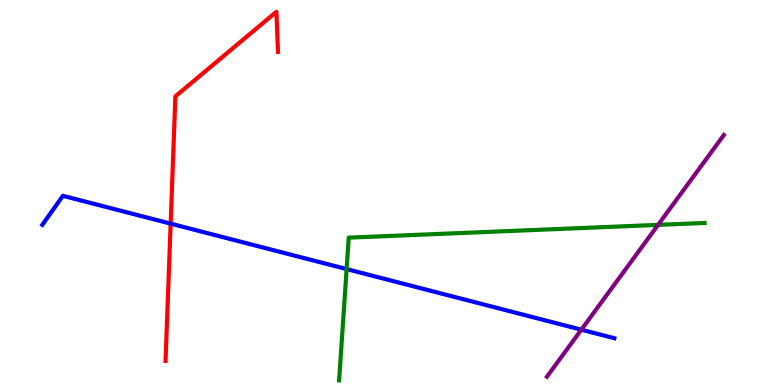[{'lines': ['blue', 'red'], 'intersections': [{'x': 2.2, 'y': 4.19}]}, {'lines': ['green', 'red'], 'intersections': []}, {'lines': ['purple', 'red'], 'intersections': []}, {'lines': ['blue', 'green'], 'intersections': [{'x': 4.47, 'y': 3.01}]}, {'lines': ['blue', 'purple'], 'intersections': [{'x': 7.5, 'y': 1.44}]}, {'lines': ['green', 'purple'], 'intersections': [{'x': 8.49, 'y': 4.16}]}]